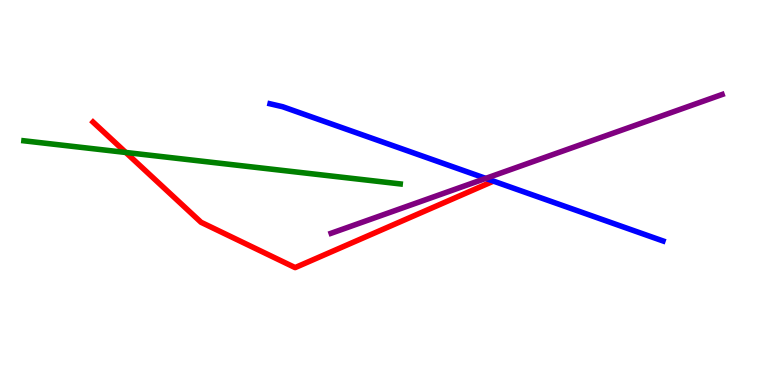[{'lines': ['blue', 'red'], 'intersections': []}, {'lines': ['green', 'red'], 'intersections': [{'x': 1.62, 'y': 6.04}]}, {'lines': ['purple', 'red'], 'intersections': []}, {'lines': ['blue', 'green'], 'intersections': []}, {'lines': ['blue', 'purple'], 'intersections': [{'x': 6.27, 'y': 5.37}]}, {'lines': ['green', 'purple'], 'intersections': []}]